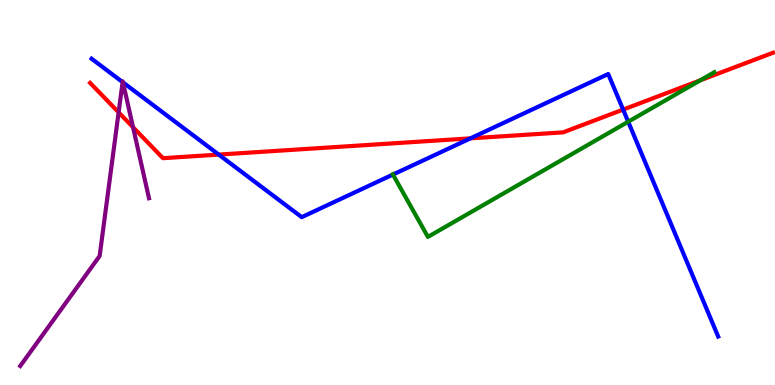[{'lines': ['blue', 'red'], 'intersections': [{'x': 2.82, 'y': 5.98}, {'x': 6.07, 'y': 6.41}, {'x': 8.04, 'y': 7.15}]}, {'lines': ['green', 'red'], 'intersections': [{'x': 9.03, 'y': 7.91}]}, {'lines': ['purple', 'red'], 'intersections': [{'x': 1.53, 'y': 7.08}, {'x': 1.72, 'y': 6.69}]}, {'lines': ['blue', 'green'], 'intersections': [{'x': 5.07, 'y': 5.47}, {'x': 8.11, 'y': 6.84}]}, {'lines': ['blue', 'purple'], 'intersections': [{'x': 1.58, 'y': 7.87}, {'x': 1.59, 'y': 7.86}]}, {'lines': ['green', 'purple'], 'intersections': []}]